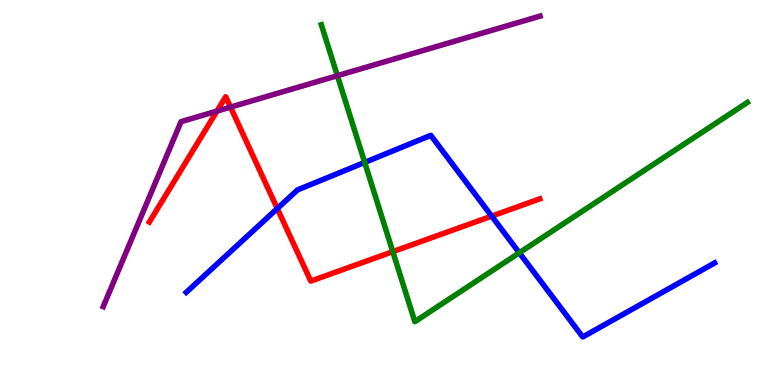[{'lines': ['blue', 'red'], 'intersections': [{'x': 3.58, 'y': 4.58}, {'x': 6.34, 'y': 4.39}]}, {'lines': ['green', 'red'], 'intersections': [{'x': 5.07, 'y': 3.46}]}, {'lines': ['purple', 'red'], 'intersections': [{'x': 2.8, 'y': 7.11}, {'x': 2.97, 'y': 7.22}]}, {'lines': ['blue', 'green'], 'intersections': [{'x': 4.71, 'y': 5.78}, {'x': 6.7, 'y': 3.43}]}, {'lines': ['blue', 'purple'], 'intersections': []}, {'lines': ['green', 'purple'], 'intersections': [{'x': 4.35, 'y': 8.03}]}]